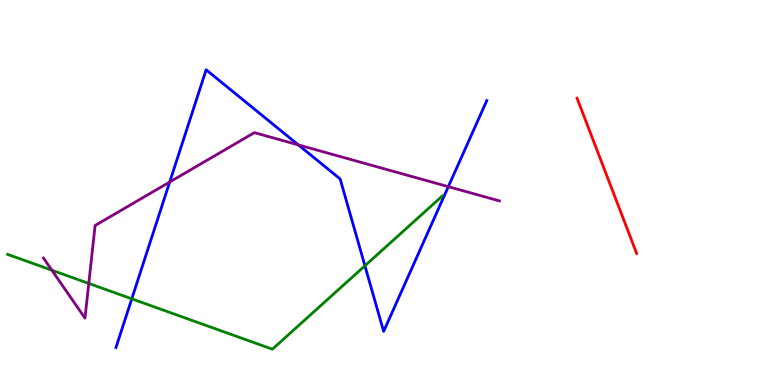[{'lines': ['blue', 'red'], 'intersections': []}, {'lines': ['green', 'red'], 'intersections': []}, {'lines': ['purple', 'red'], 'intersections': []}, {'lines': ['blue', 'green'], 'intersections': [{'x': 1.7, 'y': 2.24}, {'x': 4.71, 'y': 3.1}]}, {'lines': ['blue', 'purple'], 'intersections': [{'x': 2.19, 'y': 5.27}, {'x': 3.85, 'y': 6.24}, {'x': 5.78, 'y': 5.15}]}, {'lines': ['green', 'purple'], 'intersections': [{'x': 0.669, 'y': 2.98}, {'x': 1.15, 'y': 2.64}]}]